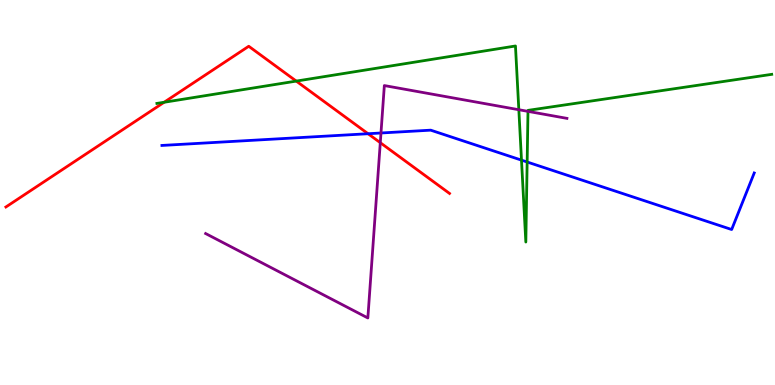[{'lines': ['blue', 'red'], 'intersections': [{'x': 4.75, 'y': 6.53}]}, {'lines': ['green', 'red'], 'intersections': [{'x': 2.12, 'y': 7.34}, {'x': 3.82, 'y': 7.89}]}, {'lines': ['purple', 'red'], 'intersections': [{'x': 4.91, 'y': 6.29}]}, {'lines': ['blue', 'green'], 'intersections': [{'x': 6.73, 'y': 5.84}, {'x': 6.8, 'y': 5.79}]}, {'lines': ['blue', 'purple'], 'intersections': [{'x': 4.92, 'y': 6.55}]}, {'lines': ['green', 'purple'], 'intersections': [{'x': 6.69, 'y': 7.15}, {'x': 6.81, 'y': 7.11}]}]